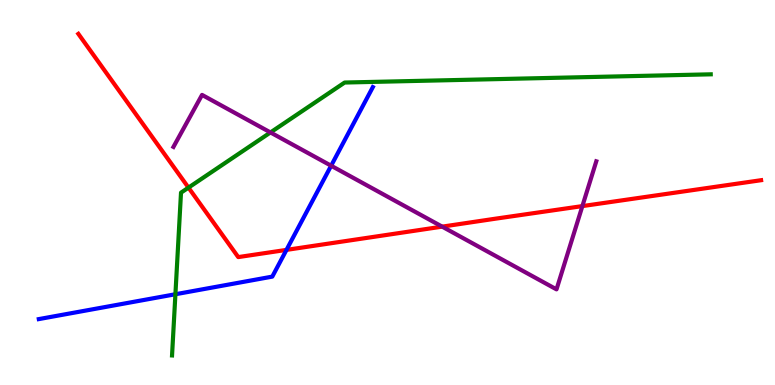[{'lines': ['blue', 'red'], 'intersections': [{'x': 3.7, 'y': 3.51}]}, {'lines': ['green', 'red'], 'intersections': [{'x': 2.43, 'y': 5.13}]}, {'lines': ['purple', 'red'], 'intersections': [{'x': 5.71, 'y': 4.11}, {'x': 7.51, 'y': 4.65}]}, {'lines': ['blue', 'green'], 'intersections': [{'x': 2.26, 'y': 2.36}]}, {'lines': ['blue', 'purple'], 'intersections': [{'x': 4.27, 'y': 5.7}]}, {'lines': ['green', 'purple'], 'intersections': [{'x': 3.49, 'y': 6.56}]}]